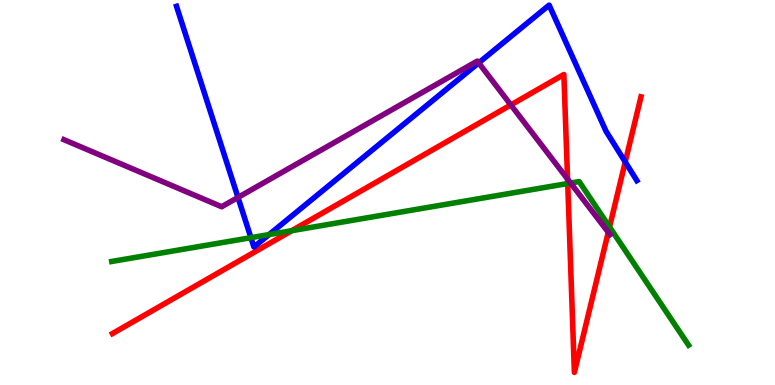[{'lines': ['blue', 'red'], 'intersections': [{'x': 8.07, 'y': 5.79}]}, {'lines': ['green', 'red'], 'intersections': [{'x': 3.76, 'y': 4.01}, {'x': 7.33, 'y': 5.23}, {'x': 7.86, 'y': 4.1}]}, {'lines': ['purple', 'red'], 'intersections': [{'x': 6.59, 'y': 7.27}, {'x': 7.32, 'y': 5.35}, {'x': 7.85, 'y': 3.97}]}, {'lines': ['blue', 'green'], 'intersections': [{'x': 3.24, 'y': 3.83}, {'x': 3.47, 'y': 3.91}]}, {'lines': ['blue', 'purple'], 'intersections': [{'x': 3.07, 'y': 4.87}, {'x': 6.18, 'y': 8.37}]}, {'lines': ['green', 'purple'], 'intersections': [{'x': 7.36, 'y': 5.25}]}]